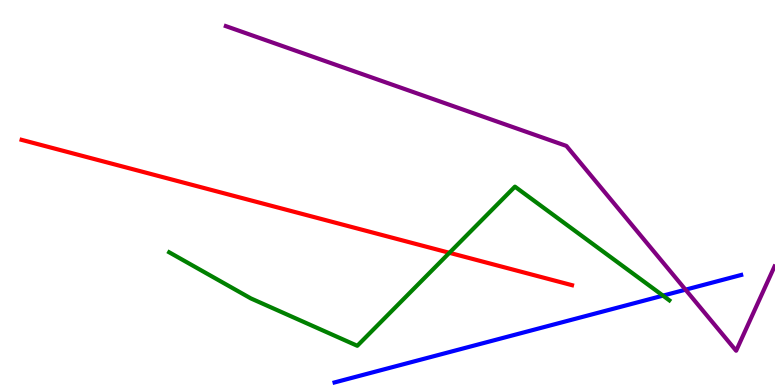[{'lines': ['blue', 'red'], 'intersections': []}, {'lines': ['green', 'red'], 'intersections': [{'x': 5.8, 'y': 3.43}]}, {'lines': ['purple', 'red'], 'intersections': []}, {'lines': ['blue', 'green'], 'intersections': [{'x': 8.55, 'y': 2.32}]}, {'lines': ['blue', 'purple'], 'intersections': [{'x': 8.85, 'y': 2.48}]}, {'lines': ['green', 'purple'], 'intersections': []}]